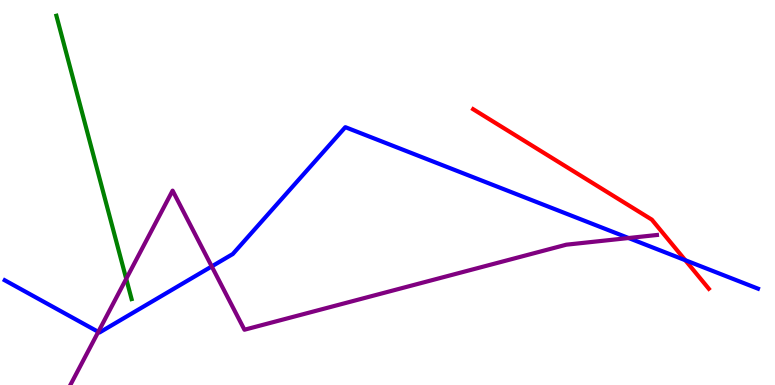[{'lines': ['blue', 'red'], 'intersections': [{'x': 8.84, 'y': 3.24}]}, {'lines': ['green', 'red'], 'intersections': []}, {'lines': ['purple', 'red'], 'intersections': []}, {'lines': ['blue', 'green'], 'intersections': []}, {'lines': ['blue', 'purple'], 'intersections': [{'x': 1.27, 'y': 1.38}, {'x': 2.73, 'y': 3.08}, {'x': 8.11, 'y': 3.82}]}, {'lines': ['green', 'purple'], 'intersections': [{'x': 1.63, 'y': 2.76}]}]